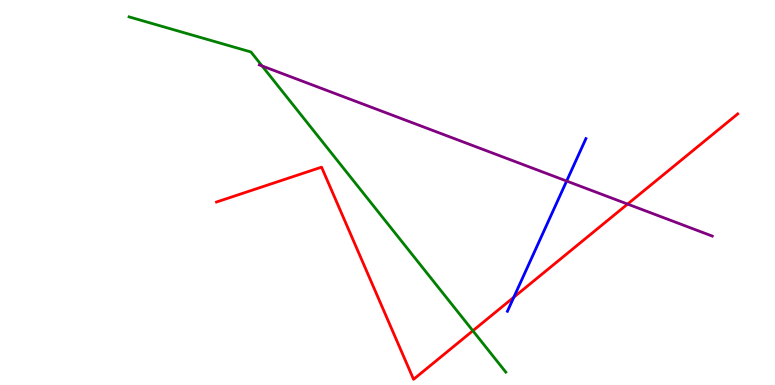[{'lines': ['blue', 'red'], 'intersections': [{'x': 6.63, 'y': 2.28}]}, {'lines': ['green', 'red'], 'intersections': [{'x': 6.1, 'y': 1.41}]}, {'lines': ['purple', 'red'], 'intersections': [{'x': 8.1, 'y': 4.7}]}, {'lines': ['blue', 'green'], 'intersections': []}, {'lines': ['blue', 'purple'], 'intersections': [{'x': 7.31, 'y': 5.3}]}, {'lines': ['green', 'purple'], 'intersections': [{'x': 3.38, 'y': 8.29}]}]